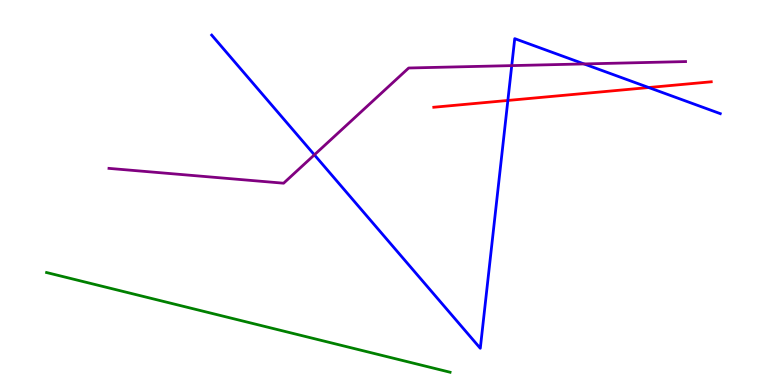[{'lines': ['blue', 'red'], 'intersections': [{'x': 6.55, 'y': 7.39}, {'x': 8.37, 'y': 7.73}]}, {'lines': ['green', 'red'], 'intersections': []}, {'lines': ['purple', 'red'], 'intersections': []}, {'lines': ['blue', 'green'], 'intersections': []}, {'lines': ['blue', 'purple'], 'intersections': [{'x': 4.06, 'y': 5.98}, {'x': 6.6, 'y': 8.3}, {'x': 7.54, 'y': 8.34}]}, {'lines': ['green', 'purple'], 'intersections': []}]